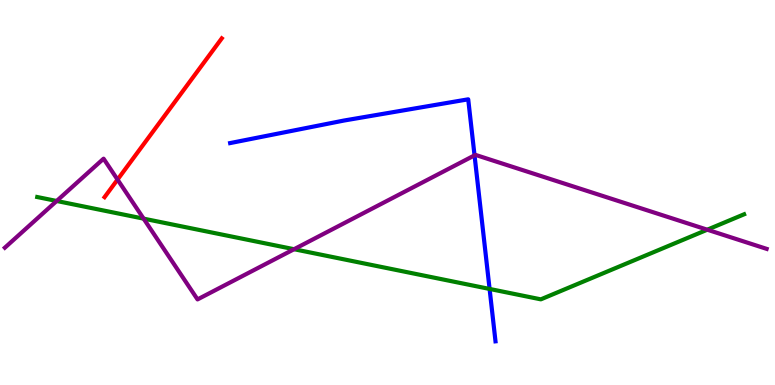[{'lines': ['blue', 'red'], 'intersections': []}, {'lines': ['green', 'red'], 'intersections': []}, {'lines': ['purple', 'red'], 'intersections': [{'x': 1.52, 'y': 5.34}]}, {'lines': ['blue', 'green'], 'intersections': [{'x': 6.32, 'y': 2.5}]}, {'lines': ['blue', 'purple'], 'intersections': [{'x': 6.12, 'y': 5.96}]}, {'lines': ['green', 'purple'], 'intersections': [{'x': 0.731, 'y': 4.78}, {'x': 1.85, 'y': 4.32}, {'x': 3.79, 'y': 3.53}, {'x': 9.13, 'y': 4.03}]}]